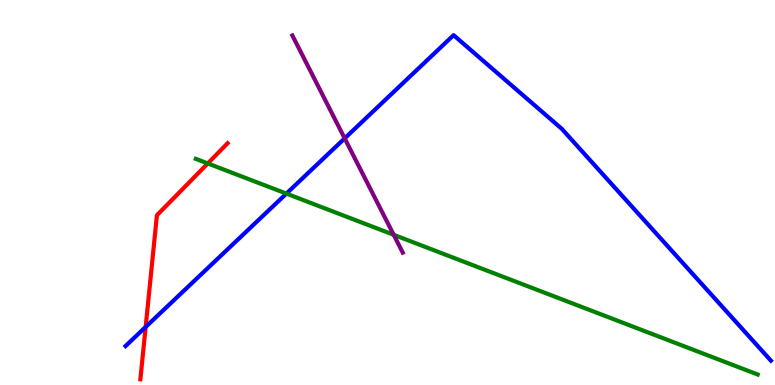[{'lines': ['blue', 'red'], 'intersections': [{'x': 1.88, 'y': 1.51}]}, {'lines': ['green', 'red'], 'intersections': [{'x': 2.68, 'y': 5.75}]}, {'lines': ['purple', 'red'], 'intersections': []}, {'lines': ['blue', 'green'], 'intersections': [{'x': 3.7, 'y': 4.97}]}, {'lines': ['blue', 'purple'], 'intersections': [{'x': 4.45, 'y': 6.41}]}, {'lines': ['green', 'purple'], 'intersections': [{'x': 5.08, 'y': 3.9}]}]